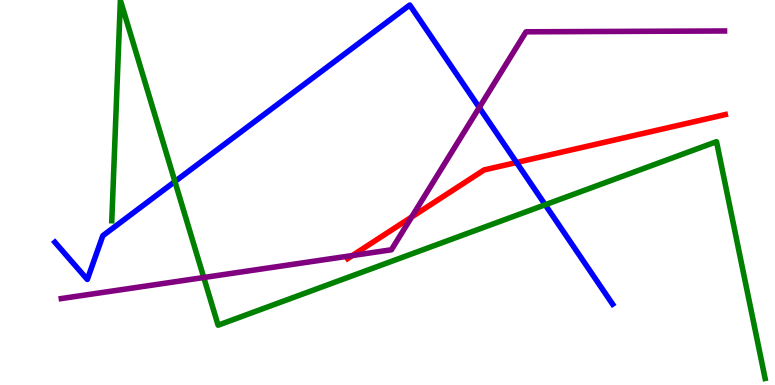[{'lines': ['blue', 'red'], 'intersections': [{'x': 6.66, 'y': 5.78}]}, {'lines': ['green', 'red'], 'intersections': []}, {'lines': ['purple', 'red'], 'intersections': [{'x': 4.55, 'y': 3.36}, {'x': 5.31, 'y': 4.36}]}, {'lines': ['blue', 'green'], 'intersections': [{'x': 2.26, 'y': 5.29}, {'x': 7.03, 'y': 4.68}]}, {'lines': ['blue', 'purple'], 'intersections': [{'x': 6.18, 'y': 7.21}]}, {'lines': ['green', 'purple'], 'intersections': [{'x': 2.63, 'y': 2.79}]}]